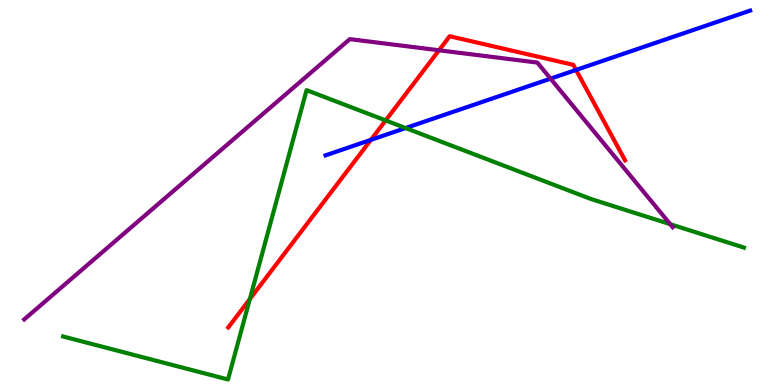[{'lines': ['blue', 'red'], 'intersections': [{'x': 4.79, 'y': 6.37}, {'x': 7.43, 'y': 8.18}]}, {'lines': ['green', 'red'], 'intersections': [{'x': 3.22, 'y': 2.23}, {'x': 4.98, 'y': 6.87}]}, {'lines': ['purple', 'red'], 'intersections': [{'x': 5.66, 'y': 8.69}]}, {'lines': ['blue', 'green'], 'intersections': [{'x': 5.23, 'y': 6.67}]}, {'lines': ['blue', 'purple'], 'intersections': [{'x': 7.1, 'y': 7.96}]}, {'lines': ['green', 'purple'], 'intersections': [{'x': 8.65, 'y': 4.18}]}]